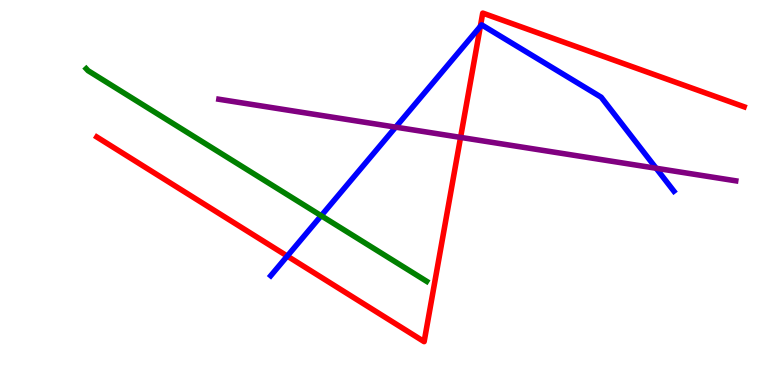[{'lines': ['blue', 'red'], 'intersections': [{'x': 3.71, 'y': 3.35}, {'x': 6.2, 'y': 9.31}]}, {'lines': ['green', 'red'], 'intersections': []}, {'lines': ['purple', 'red'], 'intersections': [{'x': 5.94, 'y': 6.43}]}, {'lines': ['blue', 'green'], 'intersections': [{'x': 4.14, 'y': 4.4}]}, {'lines': ['blue', 'purple'], 'intersections': [{'x': 5.11, 'y': 6.7}, {'x': 8.47, 'y': 5.63}]}, {'lines': ['green', 'purple'], 'intersections': []}]